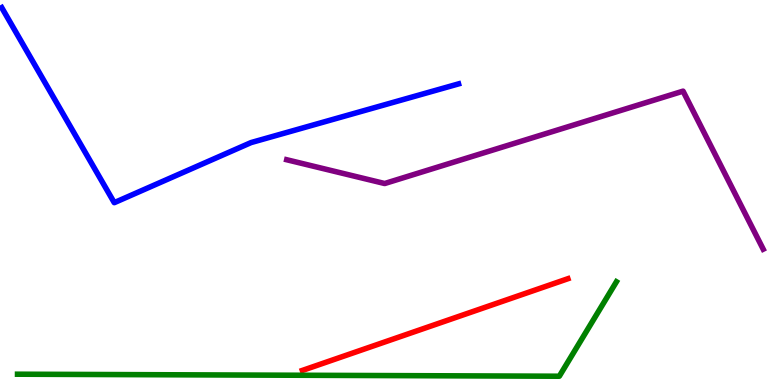[{'lines': ['blue', 'red'], 'intersections': []}, {'lines': ['green', 'red'], 'intersections': []}, {'lines': ['purple', 'red'], 'intersections': []}, {'lines': ['blue', 'green'], 'intersections': []}, {'lines': ['blue', 'purple'], 'intersections': []}, {'lines': ['green', 'purple'], 'intersections': []}]